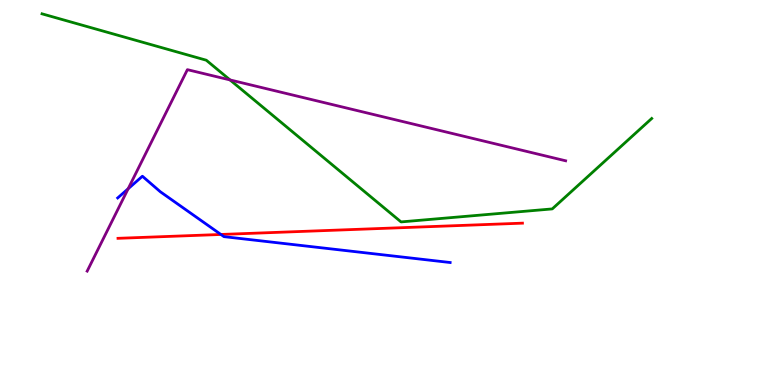[{'lines': ['blue', 'red'], 'intersections': [{'x': 2.85, 'y': 3.91}]}, {'lines': ['green', 'red'], 'intersections': []}, {'lines': ['purple', 'red'], 'intersections': []}, {'lines': ['blue', 'green'], 'intersections': []}, {'lines': ['blue', 'purple'], 'intersections': [{'x': 1.65, 'y': 5.1}]}, {'lines': ['green', 'purple'], 'intersections': [{'x': 2.97, 'y': 7.92}]}]